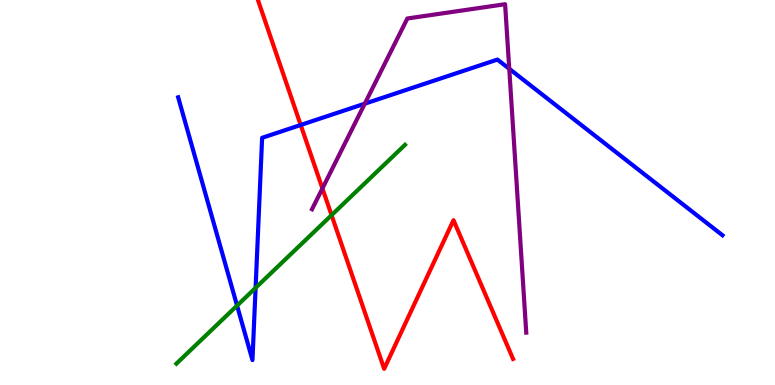[{'lines': ['blue', 'red'], 'intersections': [{'x': 3.88, 'y': 6.75}]}, {'lines': ['green', 'red'], 'intersections': [{'x': 4.28, 'y': 4.41}]}, {'lines': ['purple', 'red'], 'intersections': [{'x': 4.16, 'y': 5.11}]}, {'lines': ['blue', 'green'], 'intersections': [{'x': 3.06, 'y': 2.06}, {'x': 3.3, 'y': 2.52}]}, {'lines': ['blue', 'purple'], 'intersections': [{'x': 4.71, 'y': 7.31}, {'x': 6.57, 'y': 8.21}]}, {'lines': ['green', 'purple'], 'intersections': []}]